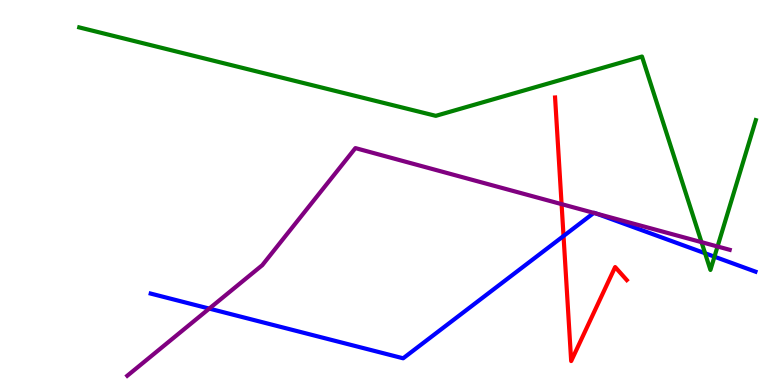[{'lines': ['blue', 'red'], 'intersections': [{'x': 7.27, 'y': 3.87}]}, {'lines': ['green', 'red'], 'intersections': []}, {'lines': ['purple', 'red'], 'intersections': [{'x': 7.25, 'y': 4.7}]}, {'lines': ['blue', 'green'], 'intersections': [{'x': 9.1, 'y': 3.42}, {'x': 9.22, 'y': 3.33}]}, {'lines': ['blue', 'purple'], 'intersections': [{'x': 2.7, 'y': 1.98}, {'x': 7.66, 'y': 4.47}, {'x': 7.69, 'y': 4.45}]}, {'lines': ['green', 'purple'], 'intersections': [{'x': 9.05, 'y': 3.71}, {'x': 9.26, 'y': 3.6}]}]